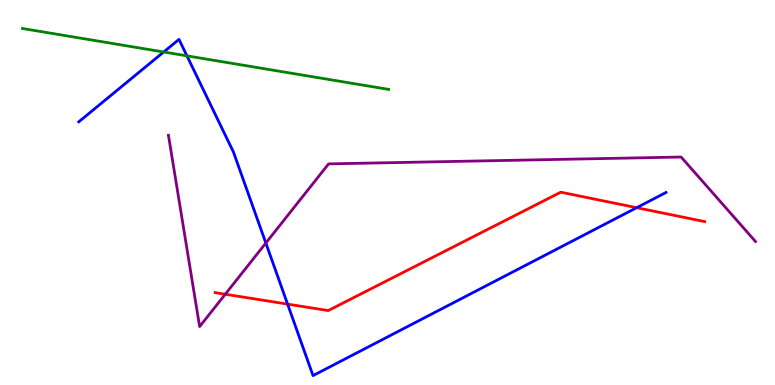[{'lines': ['blue', 'red'], 'intersections': [{'x': 3.71, 'y': 2.1}, {'x': 8.21, 'y': 4.61}]}, {'lines': ['green', 'red'], 'intersections': []}, {'lines': ['purple', 'red'], 'intersections': [{'x': 2.91, 'y': 2.36}]}, {'lines': ['blue', 'green'], 'intersections': [{'x': 2.11, 'y': 8.65}, {'x': 2.41, 'y': 8.55}]}, {'lines': ['blue', 'purple'], 'intersections': [{'x': 3.43, 'y': 3.69}]}, {'lines': ['green', 'purple'], 'intersections': []}]